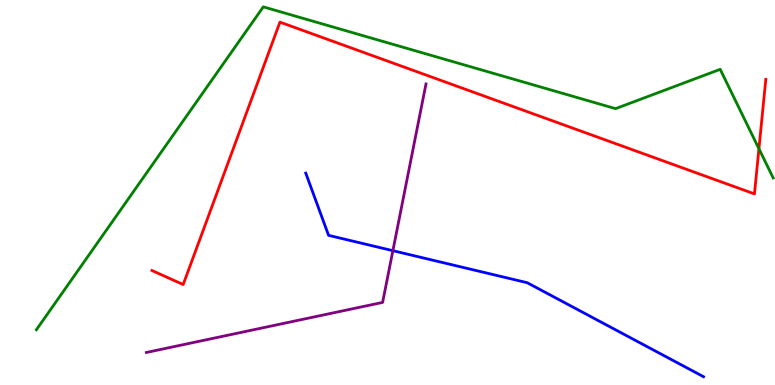[{'lines': ['blue', 'red'], 'intersections': []}, {'lines': ['green', 'red'], 'intersections': [{'x': 9.79, 'y': 6.14}]}, {'lines': ['purple', 'red'], 'intersections': []}, {'lines': ['blue', 'green'], 'intersections': []}, {'lines': ['blue', 'purple'], 'intersections': [{'x': 5.07, 'y': 3.49}]}, {'lines': ['green', 'purple'], 'intersections': []}]